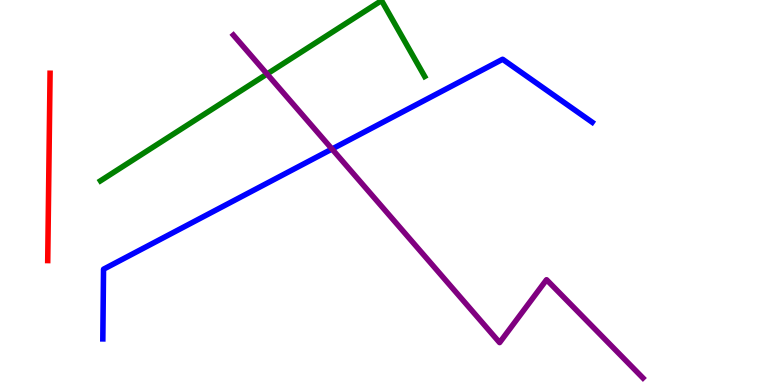[{'lines': ['blue', 'red'], 'intersections': []}, {'lines': ['green', 'red'], 'intersections': []}, {'lines': ['purple', 'red'], 'intersections': []}, {'lines': ['blue', 'green'], 'intersections': []}, {'lines': ['blue', 'purple'], 'intersections': [{'x': 4.28, 'y': 6.13}]}, {'lines': ['green', 'purple'], 'intersections': [{'x': 3.45, 'y': 8.08}]}]